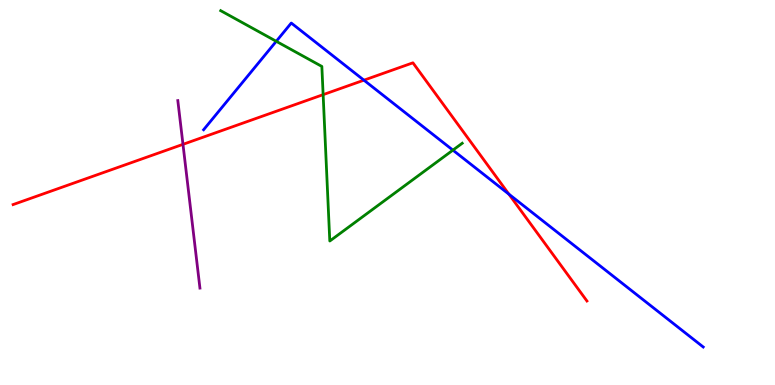[{'lines': ['blue', 'red'], 'intersections': [{'x': 4.7, 'y': 7.92}, {'x': 6.57, 'y': 4.96}]}, {'lines': ['green', 'red'], 'intersections': [{'x': 4.17, 'y': 7.54}]}, {'lines': ['purple', 'red'], 'intersections': [{'x': 2.36, 'y': 6.25}]}, {'lines': ['blue', 'green'], 'intersections': [{'x': 3.56, 'y': 8.93}, {'x': 5.84, 'y': 6.1}]}, {'lines': ['blue', 'purple'], 'intersections': []}, {'lines': ['green', 'purple'], 'intersections': []}]